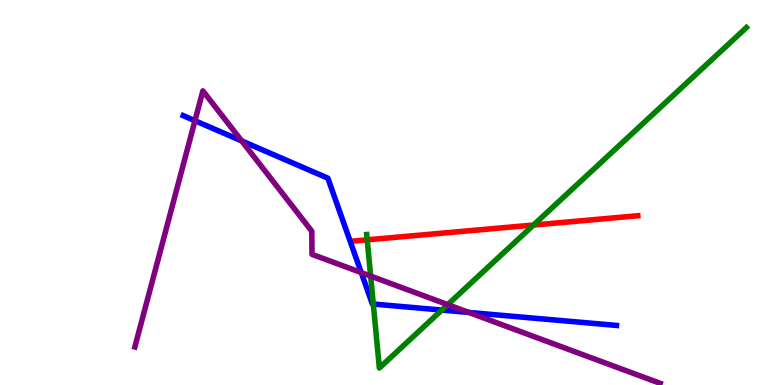[{'lines': ['blue', 'red'], 'intersections': []}, {'lines': ['green', 'red'], 'intersections': [{'x': 4.74, 'y': 3.77}, {'x': 6.88, 'y': 4.16}]}, {'lines': ['purple', 'red'], 'intersections': []}, {'lines': ['blue', 'green'], 'intersections': [{'x': 4.82, 'y': 2.1}, {'x': 5.7, 'y': 1.95}]}, {'lines': ['blue', 'purple'], 'intersections': [{'x': 2.52, 'y': 6.86}, {'x': 3.12, 'y': 6.34}, {'x': 4.66, 'y': 2.92}, {'x': 6.05, 'y': 1.88}]}, {'lines': ['green', 'purple'], 'intersections': [{'x': 4.78, 'y': 2.83}, {'x': 5.78, 'y': 2.09}]}]